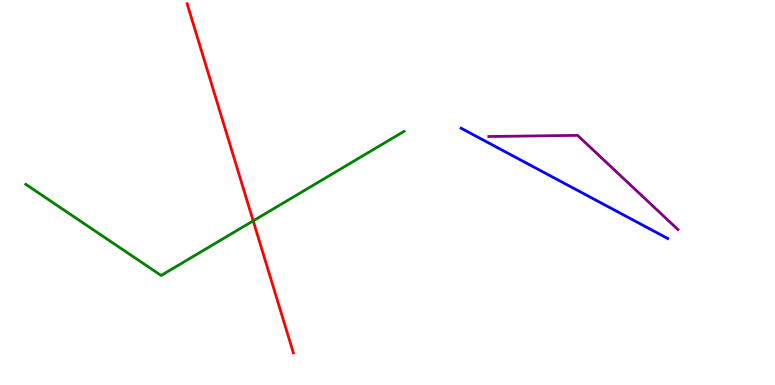[{'lines': ['blue', 'red'], 'intersections': []}, {'lines': ['green', 'red'], 'intersections': [{'x': 3.27, 'y': 4.26}]}, {'lines': ['purple', 'red'], 'intersections': []}, {'lines': ['blue', 'green'], 'intersections': []}, {'lines': ['blue', 'purple'], 'intersections': []}, {'lines': ['green', 'purple'], 'intersections': []}]